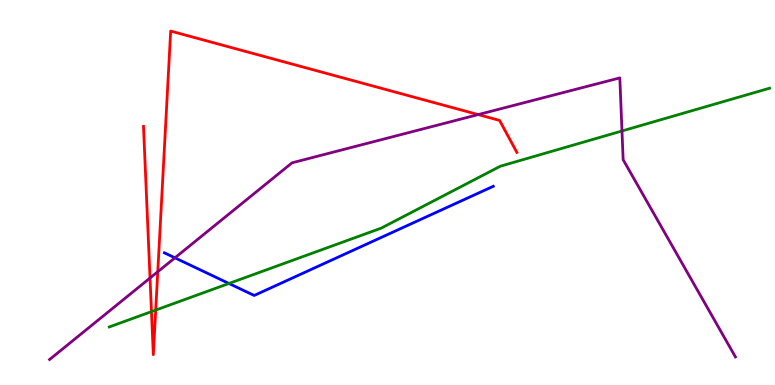[{'lines': ['blue', 'red'], 'intersections': []}, {'lines': ['green', 'red'], 'intersections': [{'x': 1.95, 'y': 1.91}, {'x': 2.01, 'y': 1.95}]}, {'lines': ['purple', 'red'], 'intersections': [{'x': 1.94, 'y': 2.78}, {'x': 2.04, 'y': 2.94}, {'x': 6.17, 'y': 7.02}]}, {'lines': ['blue', 'green'], 'intersections': [{'x': 2.95, 'y': 2.64}]}, {'lines': ['blue', 'purple'], 'intersections': [{'x': 2.26, 'y': 3.3}]}, {'lines': ['green', 'purple'], 'intersections': [{'x': 8.03, 'y': 6.6}]}]